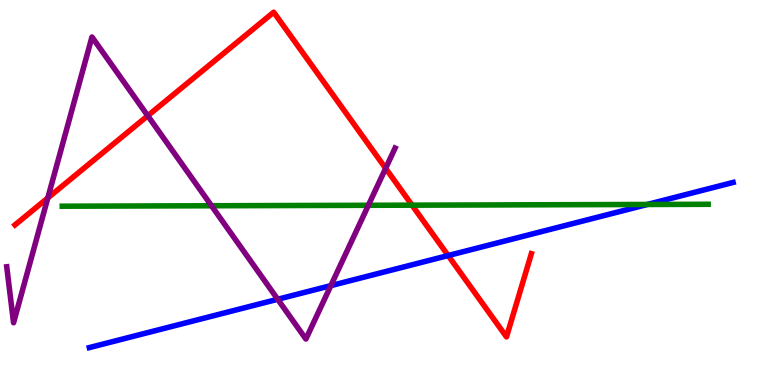[{'lines': ['blue', 'red'], 'intersections': [{'x': 5.78, 'y': 3.36}]}, {'lines': ['green', 'red'], 'intersections': [{'x': 5.32, 'y': 4.67}]}, {'lines': ['purple', 'red'], 'intersections': [{'x': 0.617, 'y': 4.86}, {'x': 1.91, 'y': 6.99}, {'x': 4.98, 'y': 5.63}]}, {'lines': ['blue', 'green'], 'intersections': [{'x': 8.35, 'y': 4.69}]}, {'lines': ['blue', 'purple'], 'intersections': [{'x': 3.58, 'y': 2.23}, {'x': 4.27, 'y': 2.58}]}, {'lines': ['green', 'purple'], 'intersections': [{'x': 2.73, 'y': 4.66}, {'x': 4.75, 'y': 4.67}]}]